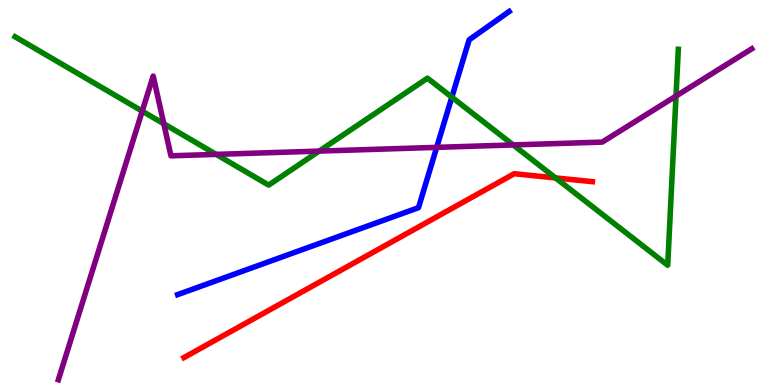[{'lines': ['blue', 'red'], 'intersections': []}, {'lines': ['green', 'red'], 'intersections': [{'x': 7.17, 'y': 5.38}]}, {'lines': ['purple', 'red'], 'intersections': []}, {'lines': ['blue', 'green'], 'intersections': [{'x': 5.83, 'y': 7.48}]}, {'lines': ['blue', 'purple'], 'intersections': [{'x': 5.63, 'y': 6.17}]}, {'lines': ['green', 'purple'], 'intersections': [{'x': 1.84, 'y': 7.11}, {'x': 2.11, 'y': 6.79}, {'x': 2.79, 'y': 5.99}, {'x': 4.12, 'y': 6.08}, {'x': 6.62, 'y': 6.24}, {'x': 8.72, 'y': 7.51}]}]